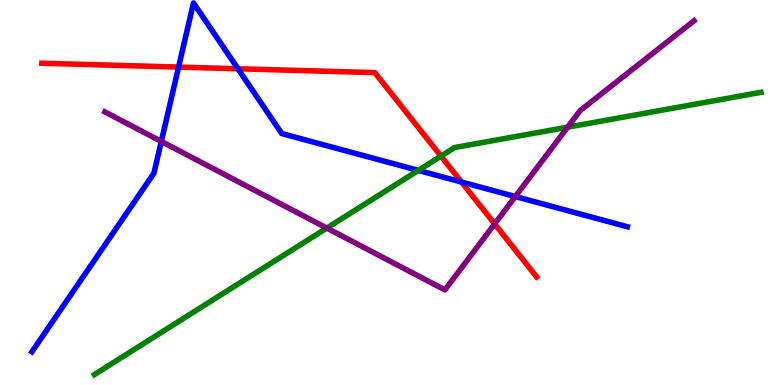[{'lines': ['blue', 'red'], 'intersections': [{'x': 2.3, 'y': 8.26}, {'x': 3.07, 'y': 8.21}, {'x': 5.95, 'y': 5.27}]}, {'lines': ['green', 'red'], 'intersections': [{'x': 5.69, 'y': 5.94}]}, {'lines': ['purple', 'red'], 'intersections': [{'x': 6.38, 'y': 4.18}]}, {'lines': ['blue', 'green'], 'intersections': [{'x': 5.4, 'y': 5.57}]}, {'lines': ['blue', 'purple'], 'intersections': [{'x': 2.08, 'y': 6.33}, {'x': 6.65, 'y': 4.9}]}, {'lines': ['green', 'purple'], 'intersections': [{'x': 4.22, 'y': 4.08}, {'x': 7.32, 'y': 6.7}]}]